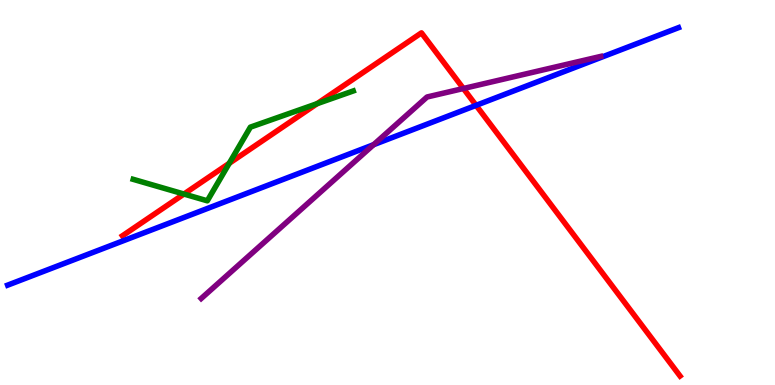[{'lines': ['blue', 'red'], 'intersections': [{'x': 6.14, 'y': 7.26}]}, {'lines': ['green', 'red'], 'intersections': [{'x': 2.37, 'y': 4.96}, {'x': 2.96, 'y': 5.76}, {'x': 4.09, 'y': 7.31}]}, {'lines': ['purple', 'red'], 'intersections': [{'x': 5.98, 'y': 7.7}]}, {'lines': ['blue', 'green'], 'intersections': []}, {'lines': ['blue', 'purple'], 'intersections': [{'x': 4.82, 'y': 6.24}]}, {'lines': ['green', 'purple'], 'intersections': []}]